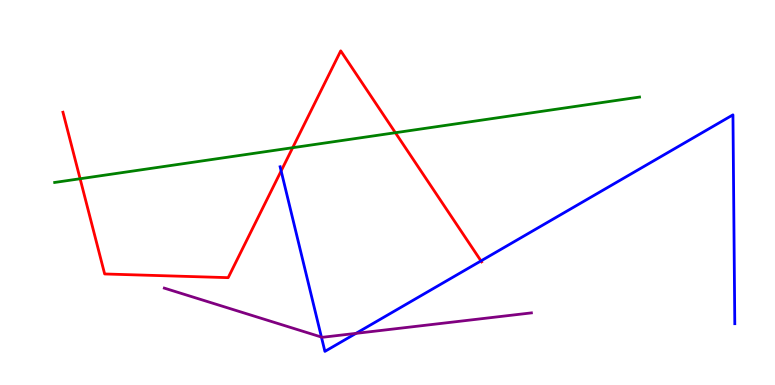[{'lines': ['blue', 'red'], 'intersections': [{'x': 3.63, 'y': 5.56}, {'x': 6.21, 'y': 3.22}]}, {'lines': ['green', 'red'], 'intersections': [{'x': 1.03, 'y': 5.36}, {'x': 3.78, 'y': 6.16}, {'x': 5.1, 'y': 6.55}]}, {'lines': ['purple', 'red'], 'intersections': []}, {'lines': ['blue', 'green'], 'intersections': []}, {'lines': ['blue', 'purple'], 'intersections': [{'x': 4.15, 'y': 1.25}, {'x': 4.59, 'y': 1.34}]}, {'lines': ['green', 'purple'], 'intersections': []}]